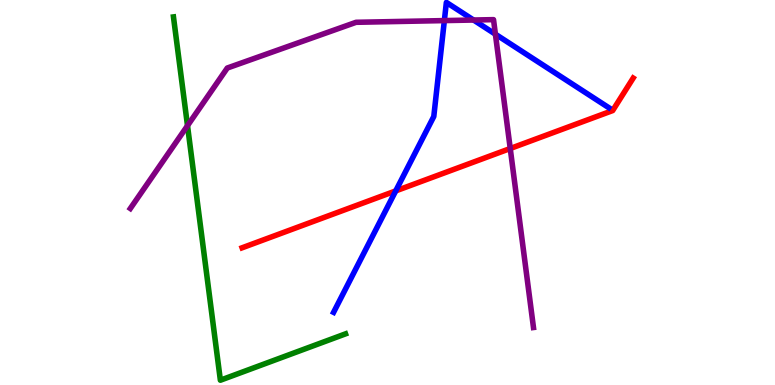[{'lines': ['blue', 'red'], 'intersections': [{'x': 5.11, 'y': 5.04}]}, {'lines': ['green', 'red'], 'intersections': []}, {'lines': ['purple', 'red'], 'intersections': [{'x': 6.58, 'y': 6.14}]}, {'lines': ['blue', 'green'], 'intersections': []}, {'lines': ['blue', 'purple'], 'intersections': [{'x': 5.73, 'y': 9.47}, {'x': 6.11, 'y': 9.48}, {'x': 6.39, 'y': 9.11}]}, {'lines': ['green', 'purple'], 'intersections': [{'x': 2.42, 'y': 6.74}]}]